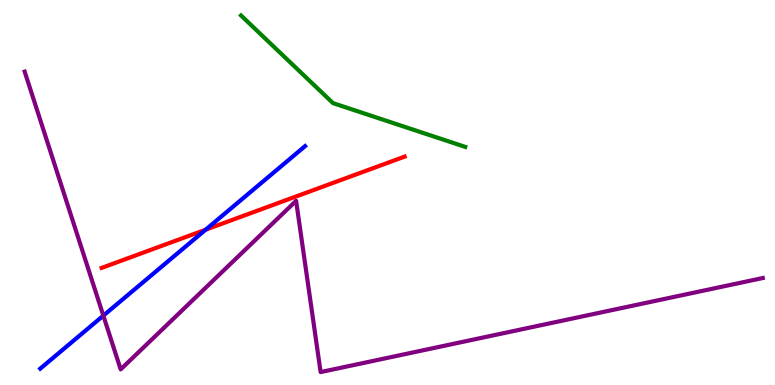[{'lines': ['blue', 'red'], 'intersections': [{'x': 2.65, 'y': 4.03}]}, {'lines': ['green', 'red'], 'intersections': []}, {'lines': ['purple', 'red'], 'intersections': []}, {'lines': ['blue', 'green'], 'intersections': []}, {'lines': ['blue', 'purple'], 'intersections': [{'x': 1.33, 'y': 1.8}]}, {'lines': ['green', 'purple'], 'intersections': []}]